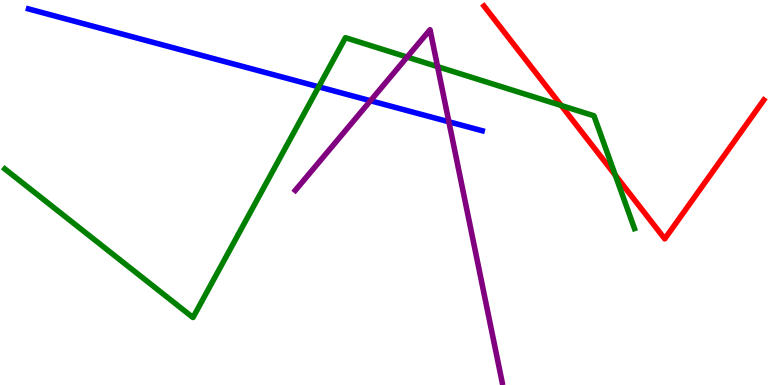[{'lines': ['blue', 'red'], 'intersections': []}, {'lines': ['green', 'red'], 'intersections': [{'x': 7.24, 'y': 7.26}, {'x': 7.94, 'y': 5.45}]}, {'lines': ['purple', 'red'], 'intersections': []}, {'lines': ['blue', 'green'], 'intersections': [{'x': 4.11, 'y': 7.74}]}, {'lines': ['blue', 'purple'], 'intersections': [{'x': 4.78, 'y': 7.38}, {'x': 5.79, 'y': 6.84}]}, {'lines': ['green', 'purple'], 'intersections': [{'x': 5.25, 'y': 8.52}, {'x': 5.65, 'y': 8.27}]}]